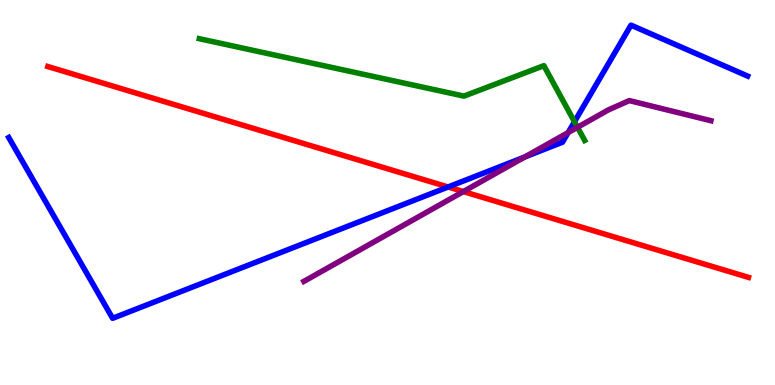[{'lines': ['blue', 'red'], 'intersections': [{'x': 5.78, 'y': 5.14}]}, {'lines': ['green', 'red'], 'intersections': []}, {'lines': ['purple', 'red'], 'intersections': [{'x': 5.98, 'y': 5.02}]}, {'lines': ['blue', 'green'], 'intersections': [{'x': 7.41, 'y': 6.84}]}, {'lines': ['blue', 'purple'], 'intersections': [{'x': 6.77, 'y': 5.92}, {'x': 7.33, 'y': 6.56}]}, {'lines': ['green', 'purple'], 'intersections': [{'x': 7.45, 'y': 6.69}]}]